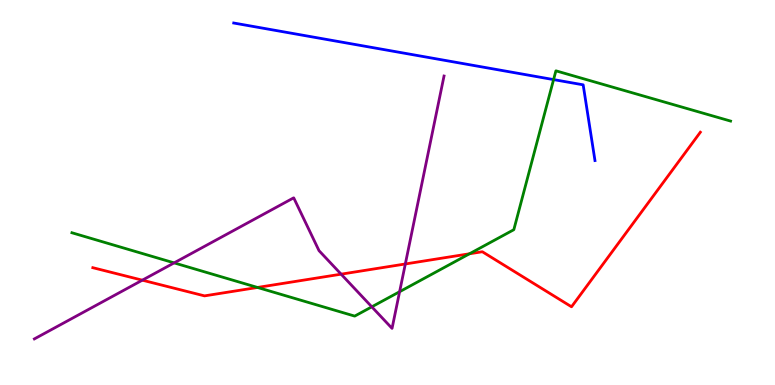[{'lines': ['blue', 'red'], 'intersections': []}, {'lines': ['green', 'red'], 'intersections': [{'x': 3.32, 'y': 2.53}, {'x': 6.06, 'y': 3.41}]}, {'lines': ['purple', 'red'], 'intersections': [{'x': 1.84, 'y': 2.72}, {'x': 4.4, 'y': 2.88}, {'x': 5.23, 'y': 3.14}]}, {'lines': ['blue', 'green'], 'intersections': [{'x': 7.14, 'y': 7.93}]}, {'lines': ['blue', 'purple'], 'intersections': []}, {'lines': ['green', 'purple'], 'intersections': [{'x': 2.25, 'y': 3.17}, {'x': 4.8, 'y': 2.03}, {'x': 5.16, 'y': 2.42}]}]